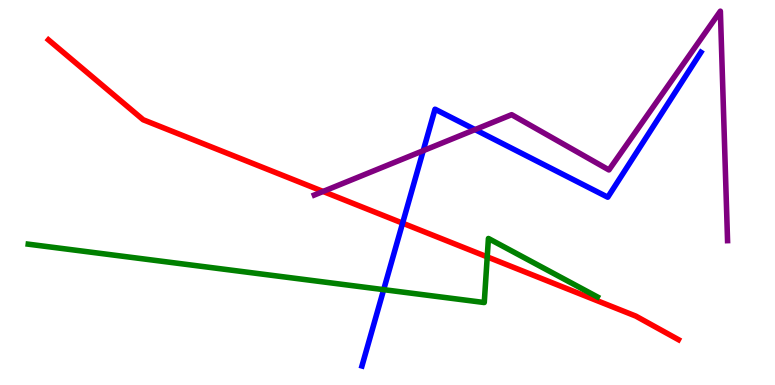[{'lines': ['blue', 'red'], 'intersections': [{'x': 5.19, 'y': 4.2}]}, {'lines': ['green', 'red'], 'intersections': [{'x': 6.29, 'y': 3.33}]}, {'lines': ['purple', 'red'], 'intersections': [{'x': 4.17, 'y': 5.03}]}, {'lines': ['blue', 'green'], 'intersections': [{'x': 4.95, 'y': 2.48}]}, {'lines': ['blue', 'purple'], 'intersections': [{'x': 5.46, 'y': 6.09}, {'x': 6.13, 'y': 6.63}]}, {'lines': ['green', 'purple'], 'intersections': []}]